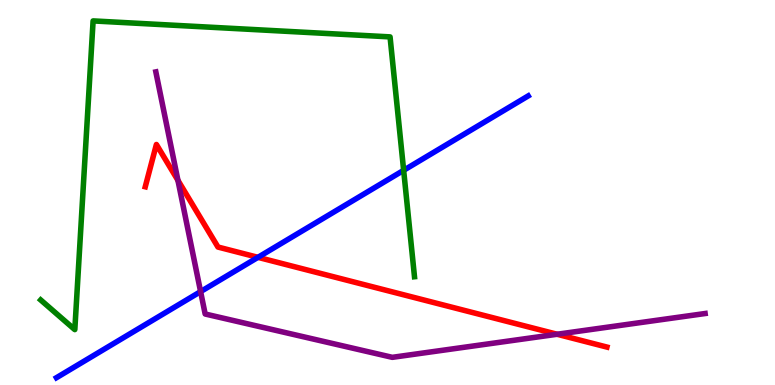[{'lines': ['blue', 'red'], 'intersections': [{'x': 3.33, 'y': 3.32}]}, {'lines': ['green', 'red'], 'intersections': []}, {'lines': ['purple', 'red'], 'intersections': [{'x': 2.3, 'y': 5.32}, {'x': 7.19, 'y': 1.32}]}, {'lines': ['blue', 'green'], 'intersections': [{'x': 5.21, 'y': 5.58}]}, {'lines': ['blue', 'purple'], 'intersections': [{'x': 2.59, 'y': 2.43}]}, {'lines': ['green', 'purple'], 'intersections': []}]